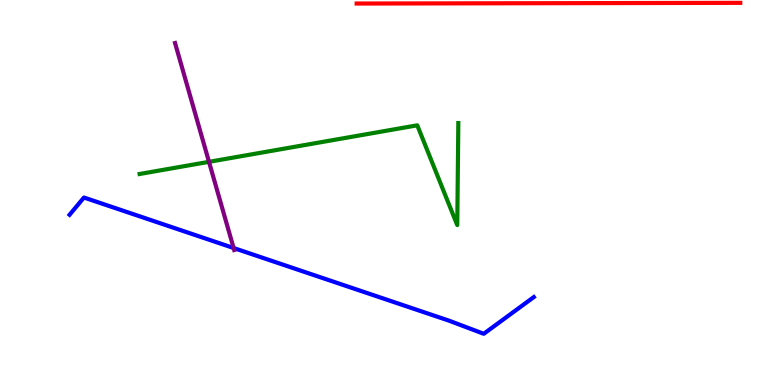[{'lines': ['blue', 'red'], 'intersections': []}, {'lines': ['green', 'red'], 'intersections': []}, {'lines': ['purple', 'red'], 'intersections': []}, {'lines': ['blue', 'green'], 'intersections': []}, {'lines': ['blue', 'purple'], 'intersections': [{'x': 3.01, 'y': 3.56}]}, {'lines': ['green', 'purple'], 'intersections': [{'x': 2.7, 'y': 5.8}]}]